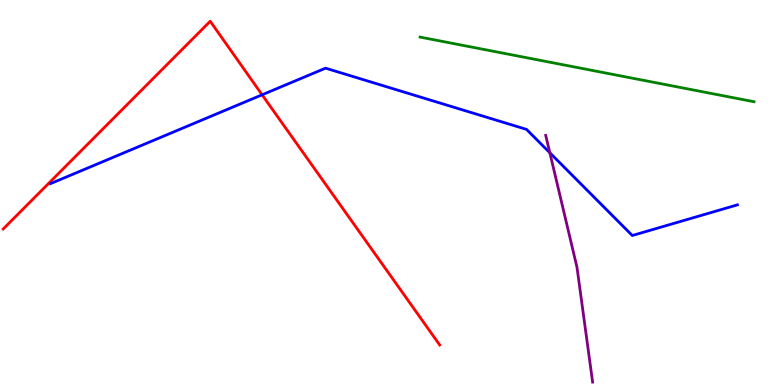[{'lines': ['blue', 'red'], 'intersections': [{'x': 3.38, 'y': 7.54}]}, {'lines': ['green', 'red'], 'intersections': []}, {'lines': ['purple', 'red'], 'intersections': []}, {'lines': ['blue', 'green'], 'intersections': []}, {'lines': ['blue', 'purple'], 'intersections': [{'x': 7.09, 'y': 6.03}]}, {'lines': ['green', 'purple'], 'intersections': []}]